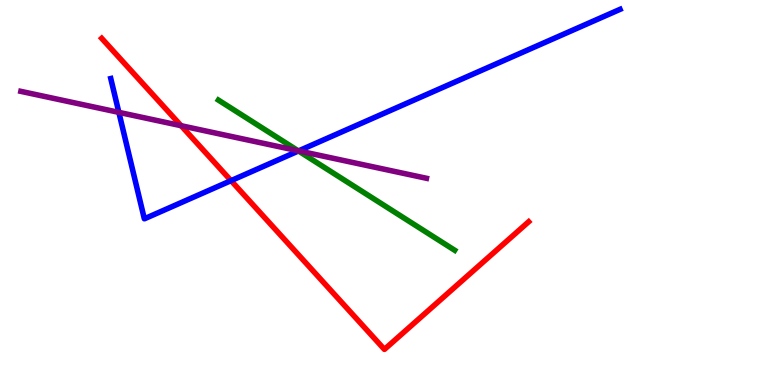[{'lines': ['blue', 'red'], 'intersections': [{'x': 2.98, 'y': 5.31}]}, {'lines': ['green', 'red'], 'intersections': []}, {'lines': ['purple', 'red'], 'intersections': [{'x': 2.34, 'y': 6.74}]}, {'lines': ['blue', 'green'], 'intersections': [{'x': 3.85, 'y': 6.08}]}, {'lines': ['blue', 'purple'], 'intersections': [{'x': 1.53, 'y': 7.08}, {'x': 3.85, 'y': 6.08}]}, {'lines': ['green', 'purple'], 'intersections': [{'x': 3.85, 'y': 6.08}]}]